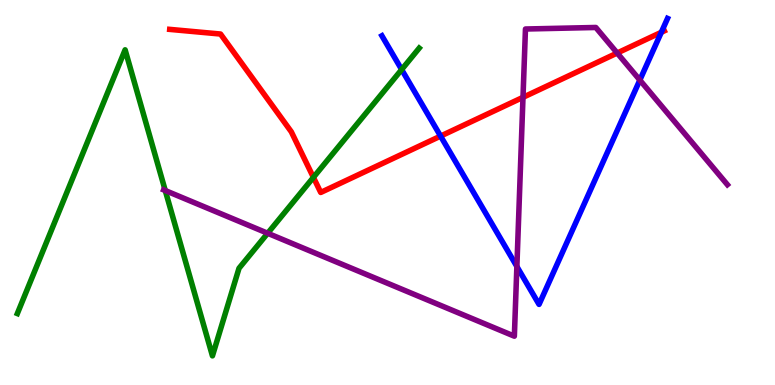[{'lines': ['blue', 'red'], 'intersections': [{'x': 5.68, 'y': 6.47}, {'x': 8.53, 'y': 9.16}]}, {'lines': ['green', 'red'], 'intersections': [{'x': 4.04, 'y': 5.39}]}, {'lines': ['purple', 'red'], 'intersections': [{'x': 6.75, 'y': 7.47}, {'x': 7.96, 'y': 8.62}]}, {'lines': ['blue', 'green'], 'intersections': [{'x': 5.18, 'y': 8.19}]}, {'lines': ['blue', 'purple'], 'intersections': [{'x': 6.67, 'y': 3.08}, {'x': 8.26, 'y': 7.92}]}, {'lines': ['green', 'purple'], 'intersections': [{'x': 2.13, 'y': 5.05}, {'x': 3.45, 'y': 3.94}]}]